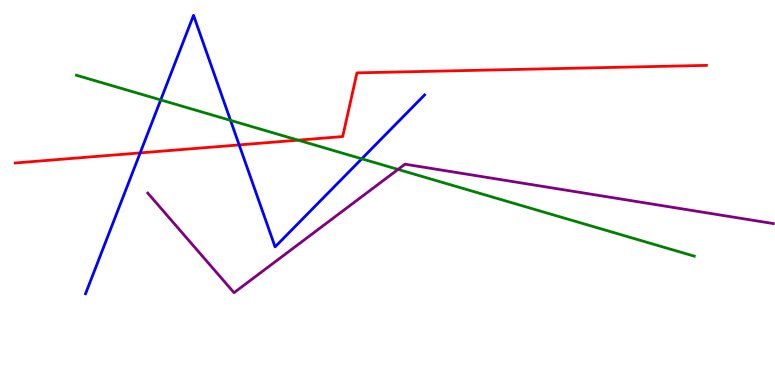[{'lines': ['blue', 'red'], 'intersections': [{'x': 1.81, 'y': 6.03}, {'x': 3.09, 'y': 6.24}]}, {'lines': ['green', 'red'], 'intersections': [{'x': 3.85, 'y': 6.36}]}, {'lines': ['purple', 'red'], 'intersections': []}, {'lines': ['blue', 'green'], 'intersections': [{'x': 2.07, 'y': 7.4}, {'x': 2.97, 'y': 6.87}, {'x': 4.67, 'y': 5.88}]}, {'lines': ['blue', 'purple'], 'intersections': []}, {'lines': ['green', 'purple'], 'intersections': [{'x': 5.14, 'y': 5.6}]}]